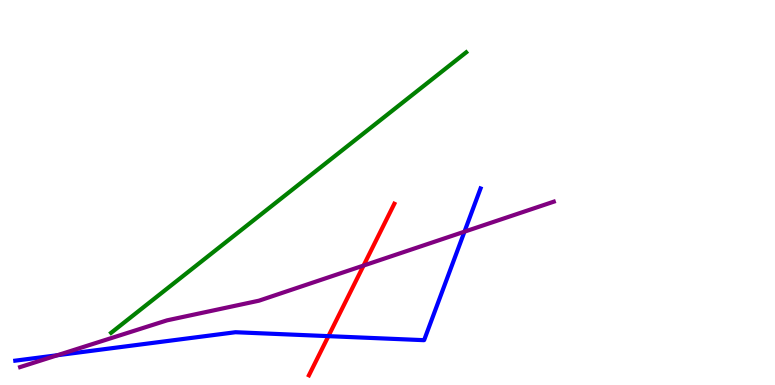[{'lines': ['blue', 'red'], 'intersections': [{'x': 4.24, 'y': 1.27}]}, {'lines': ['green', 'red'], 'intersections': []}, {'lines': ['purple', 'red'], 'intersections': [{'x': 4.69, 'y': 3.1}]}, {'lines': ['blue', 'green'], 'intersections': []}, {'lines': ['blue', 'purple'], 'intersections': [{'x': 0.741, 'y': 0.773}, {'x': 5.99, 'y': 3.98}]}, {'lines': ['green', 'purple'], 'intersections': []}]